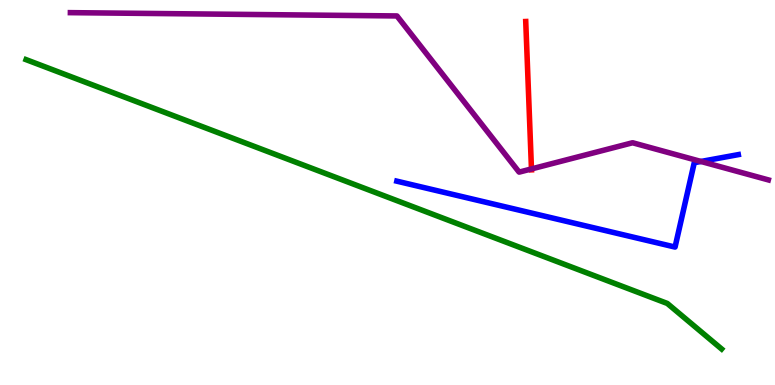[{'lines': ['blue', 'red'], 'intersections': []}, {'lines': ['green', 'red'], 'intersections': []}, {'lines': ['purple', 'red'], 'intersections': [{'x': 6.86, 'y': 5.61}]}, {'lines': ['blue', 'green'], 'intersections': []}, {'lines': ['blue', 'purple'], 'intersections': [{'x': 9.04, 'y': 5.81}]}, {'lines': ['green', 'purple'], 'intersections': []}]